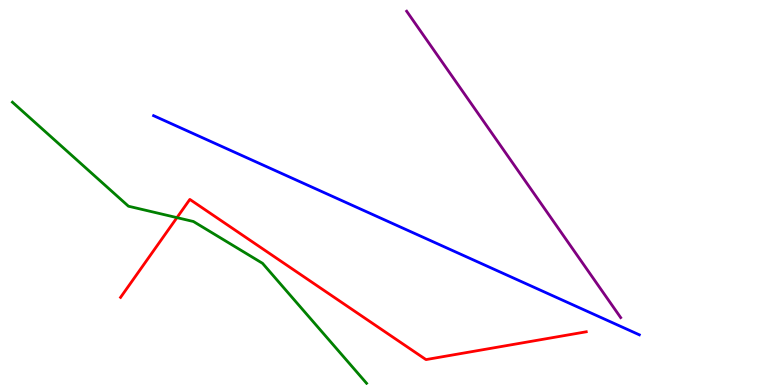[{'lines': ['blue', 'red'], 'intersections': []}, {'lines': ['green', 'red'], 'intersections': [{'x': 2.28, 'y': 4.35}]}, {'lines': ['purple', 'red'], 'intersections': []}, {'lines': ['blue', 'green'], 'intersections': []}, {'lines': ['blue', 'purple'], 'intersections': []}, {'lines': ['green', 'purple'], 'intersections': []}]